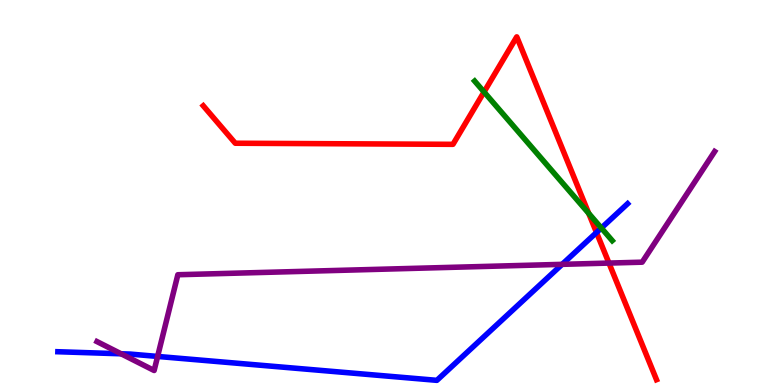[{'lines': ['blue', 'red'], 'intersections': [{'x': 7.7, 'y': 3.96}]}, {'lines': ['green', 'red'], 'intersections': [{'x': 6.25, 'y': 7.61}, {'x': 7.6, 'y': 4.46}]}, {'lines': ['purple', 'red'], 'intersections': [{'x': 7.86, 'y': 3.17}]}, {'lines': ['blue', 'green'], 'intersections': [{'x': 7.76, 'y': 4.08}]}, {'lines': ['blue', 'purple'], 'intersections': [{'x': 1.56, 'y': 0.811}, {'x': 2.03, 'y': 0.742}, {'x': 7.25, 'y': 3.13}]}, {'lines': ['green', 'purple'], 'intersections': []}]